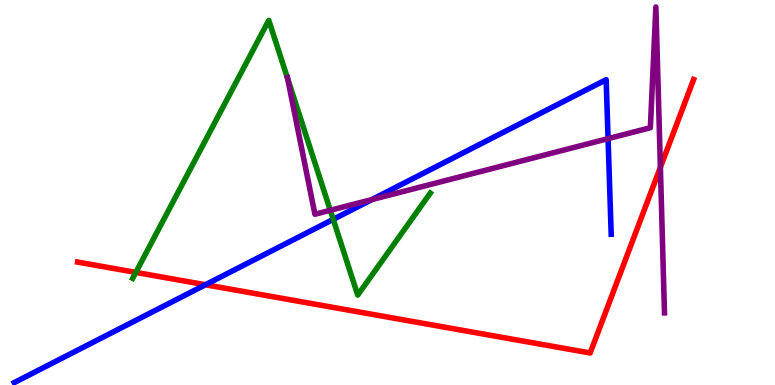[{'lines': ['blue', 'red'], 'intersections': [{'x': 2.65, 'y': 2.6}]}, {'lines': ['green', 'red'], 'intersections': [{'x': 1.75, 'y': 2.92}]}, {'lines': ['purple', 'red'], 'intersections': [{'x': 8.52, 'y': 5.65}]}, {'lines': ['blue', 'green'], 'intersections': [{'x': 4.3, 'y': 4.3}]}, {'lines': ['blue', 'purple'], 'intersections': [{'x': 4.8, 'y': 4.82}, {'x': 7.85, 'y': 6.4}]}, {'lines': ['green', 'purple'], 'intersections': [{'x': 3.71, 'y': 7.96}, {'x': 4.26, 'y': 4.54}]}]